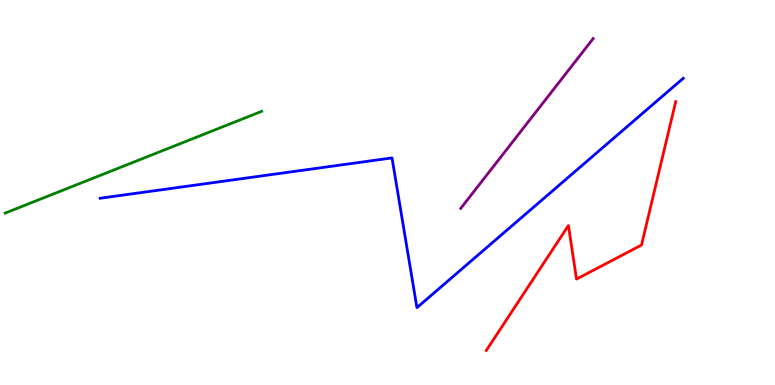[{'lines': ['blue', 'red'], 'intersections': []}, {'lines': ['green', 'red'], 'intersections': []}, {'lines': ['purple', 'red'], 'intersections': []}, {'lines': ['blue', 'green'], 'intersections': []}, {'lines': ['blue', 'purple'], 'intersections': []}, {'lines': ['green', 'purple'], 'intersections': []}]